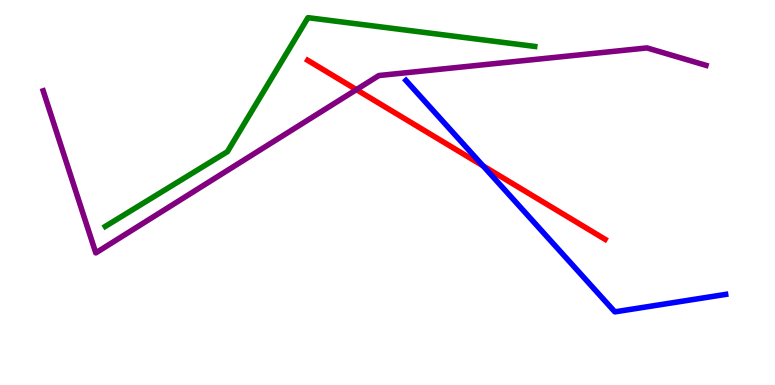[{'lines': ['blue', 'red'], 'intersections': [{'x': 6.23, 'y': 5.69}]}, {'lines': ['green', 'red'], 'intersections': []}, {'lines': ['purple', 'red'], 'intersections': [{'x': 4.6, 'y': 7.67}]}, {'lines': ['blue', 'green'], 'intersections': []}, {'lines': ['blue', 'purple'], 'intersections': []}, {'lines': ['green', 'purple'], 'intersections': []}]